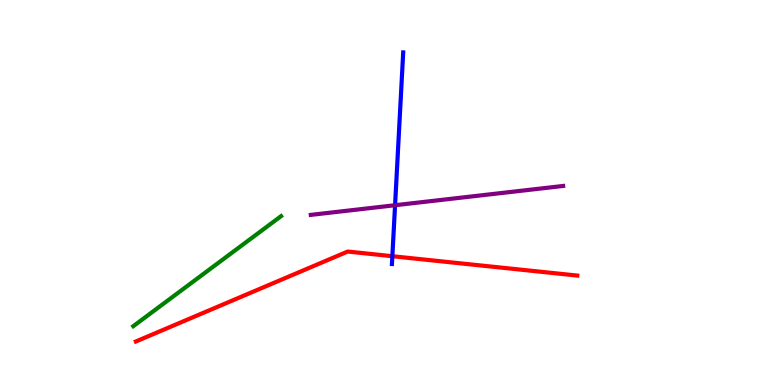[{'lines': ['blue', 'red'], 'intersections': [{'x': 5.06, 'y': 3.35}]}, {'lines': ['green', 'red'], 'intersections': []}, {'lines': ['purple', 'red'], 'intersections': []}, {'lines': ['blue', 'green'], 'intersections': []}, {'lines': ['blue', 'purple'], 'intersections': [{'x': 5.1, 'y': 4.67}]}, {'lines': ['green', 'purple'], 'intersections': []}]